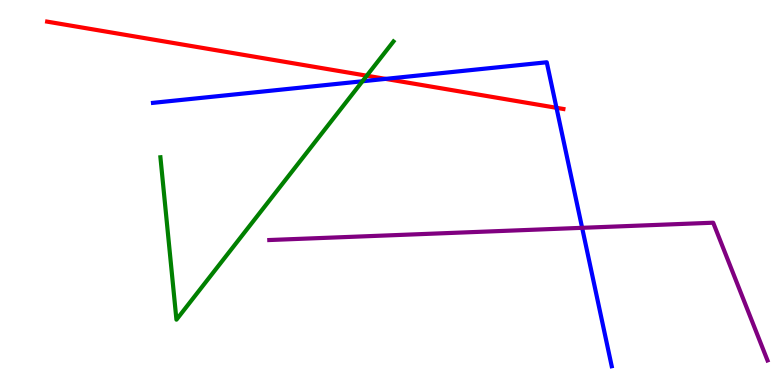[{'lines': ['blue', 'red'], 'intersections': [{'x': 4.97, 'y': 7.95}, {'x': 7.18, 'y': 7.2}]}, {'lines': ['green', 'red'], 'intersections': [{'x': 4.73, 'y': 8.03}]}, {'lines': ['purple', 'red'], 'intersections': []}, {'lines': ['blue', 'green'], 'intersections': [{'x': 4.68, 'y': 7.89}]}, {'lines': ['blue', 'purple'], 'intersections': [{'x': 7.51, 'y': 4.08}]}, {'lines': ['green', 'purple'], 'intersections': []}]